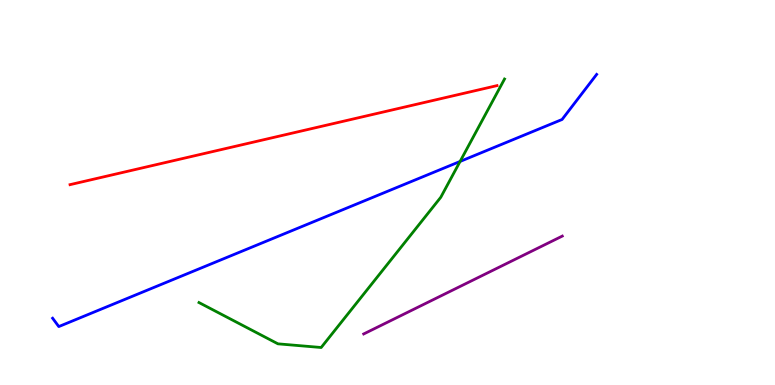[{'lines': ['blue', 'red'], 'intersections': []}, {'lines': ['green', 'red'], 'intersections': []}, {'lines': ['purple', 'red'], 'intersections': []}, {'lines': ['blue', 'green'], 'intersections': [{'x': 5.94, 'y': 5.81}]}, {'lines': ['blue', 'purple'], 'intersections': []}, {'lines': ['green', 'purple'], 'intersections': []}]